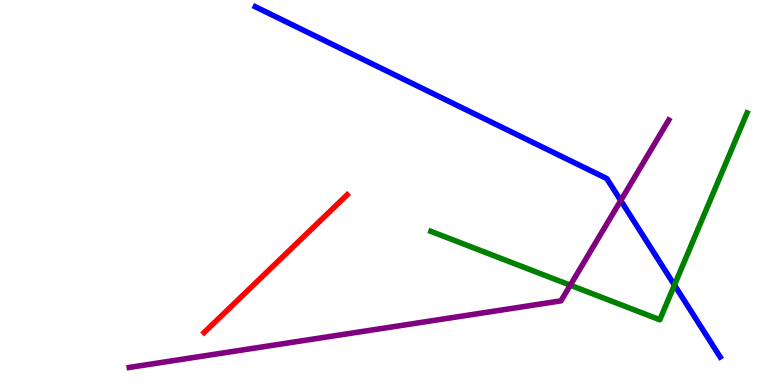[{'lines': ['blue', 'red'], 'intersections': []}, {'lines': ['green', 'red'], 'intersections': []}, {'lines': ['purple', 'red'], 'intersections': []}, {'lines': ['blue', 'green'], 'intersections': [{'x': 8.7, 'y': 2.6}]}, {'lines': ['blue', 'purple'], 'intersections': [{'x': 8.01, 'y': 4.79}]}, {'lines': ['green', 'purple'], 'intersections': [{'x': 7.36, 'y': 2.59}]}]